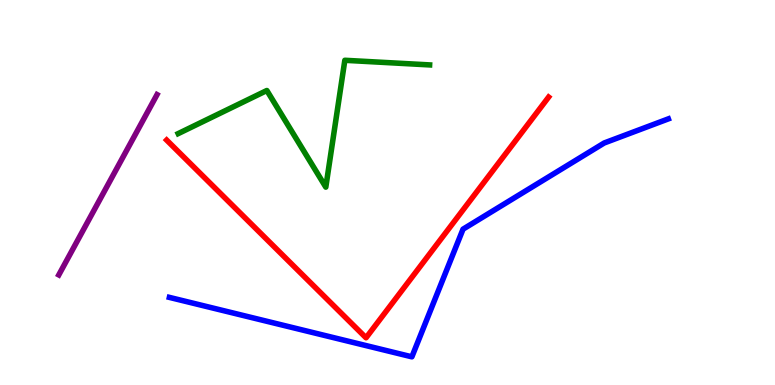[{'lines': ['blue', 'red'], 'intersections': []}, {'lines': ['green', 'red'], 'intersections': []}, {'lines': ['purple', 'red'], 'intersections': []}, {'lines': ['blue', 'green'], 'intersections': []}, {'lines': ['blue', 'purple'], 'intersections': []}, {'lines': ['green', 'purple'], 'intersections': []}]